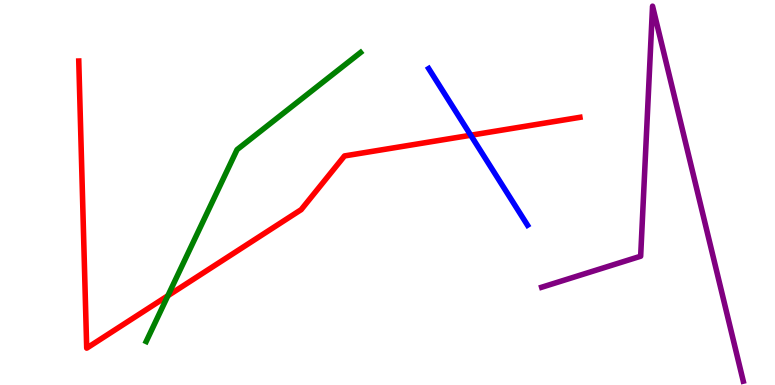[{'lines': ['blue', 'red'], 'intersections': [{'x': 6.07, 'y': 6.49}]}, {'lines': ['green', 'red'], 'intersections': [{'x': 2.17, 'y': 2.32}]}, {'lines': ['purple', 'red'], 'intersections': []}, {'lines': ['blue', 'green'], 'intersections': []}, {'lines': ['blue', 'purple'], 'intersections': []}, {'lines': ['green', 'purple'], 'intersections': []}]